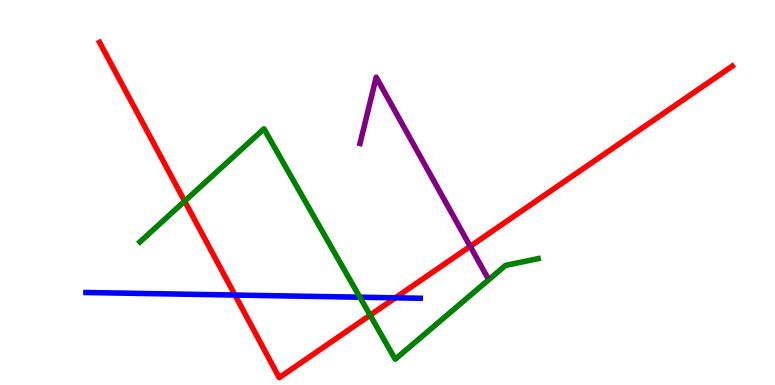[{'lines': ['blue', 'red'], 'intersections': [{'x': 3.03, 'y': 2.34}, {'x': 5.1, 'y': 2.26}]}, {'lines': ['green', 'red'], 'intersections': [{'x': 2.38, 'y': 4.78}, {'x': 4.78, 'y': 1.81}]}, {'lines': ['purple', 'red'], 'intersections': [{'x': 6.07, 'y': 3.6}]}, {'lines': ['blue', 'green'], 'intersections': [{'x': 4.64, 'y': 2.28}]}, {'lines': ['blue', 'purple'], 'intersections': []}, {'lines': ['green', 'purple'], 'intersections': []}]